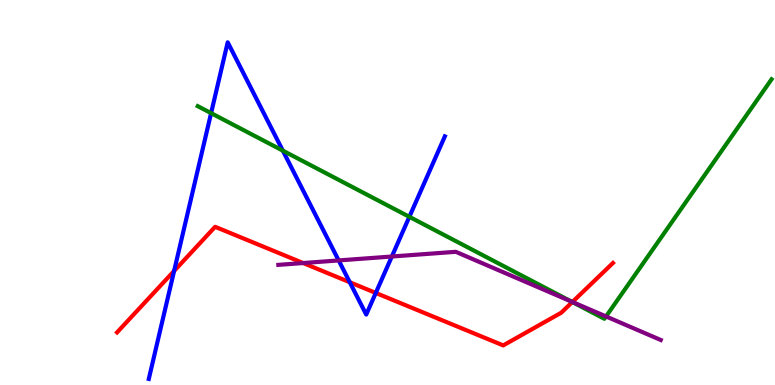[{'lines': ['blue', 'red'], 'intersections': [{'x': 2.25, 'y': 2.96}, {'x': 4.51, 'y': 2.67}, {'x': 4.85, 'y': 2.39}]}, {'lines': ['green', 'red'], 'intersections': [{'x': 7.38, 'y': 2.15}]}, {'lines': ['purple', 'red'], 'intersections': [{'x': 3.91, 'y': 3.17}, {'x': 7.39, 'y': 2.16}]}, {'lines': ['blue', 'green'], 'intersections': [{'x': 2.72, 'y': 7.06}, {'x': 3.65, 'y': 6.09}, {'x': 5.28, 'y': 4.37}]}, {'lines': ['blue', 'purple'], 'intersections': [{'x': 4.37, 'y': 3.24}, {'x': 5.06, 'y': 3.34}]}, {'lines': ['green', 'purple'], 'intersections': [{'x': 7.37, 'y': 2.17}, {'x': 7.82, 'y': 1.78}]}]